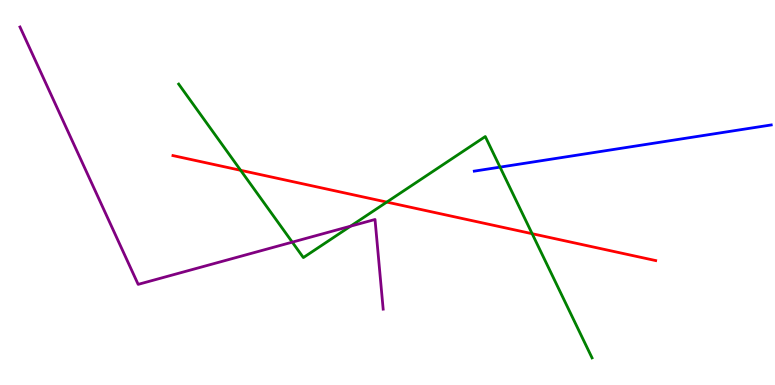[{'lines': ['blue', 'red'], 'intersections': []}, {'lines': ['green', 'red'], 'intersections': [{'x': 3.11, 'y': 5.58}, {'x': 4.99, 'y': 4.75}, {'x': 6.87, 'y': 3.93}]}, {'lines': ['purple', 'red'], 'intersections': []}, {'lines': ['blue', 'green'], 'intersections': [{'x': 6.45, 'y': 5.66}]}, {'lines': ['blue', 'purple'], 'intersections': []}, {'lines': ['green', 'purple'], 'intersections': [{'x': 3.77, 'y': 3.71}, {'x': 4.52, 'y': 4.13}]}]